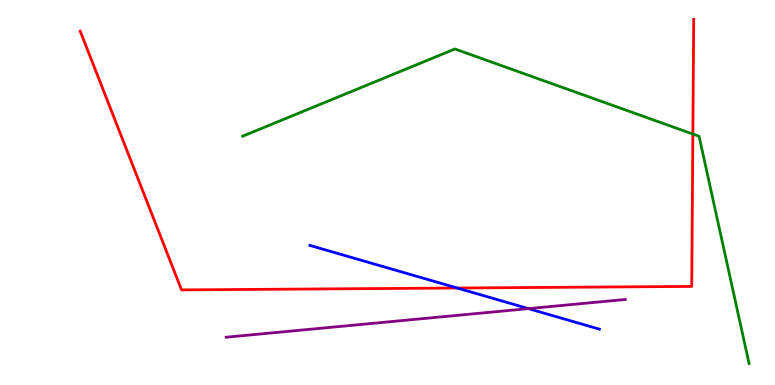[{'lines': ['blue', 'red'], 'intersections': [{'x': 5.9, 'y': 2.52}]}, {'lines': ['green', 'red'], 'intersections': [{'x': 8.94, 'y': 6.52}]}, {'lines': ['purple', 'red'], 'intersections': []}, {'lines': ['blue', 'green'], 'intersections': []}, {'lines': ['blue', 'purple'], 'intersections': [{'x': 6.82, 'y': 1.98}]}, {'lines': ['green', 'purple'], 'intersections': []}]